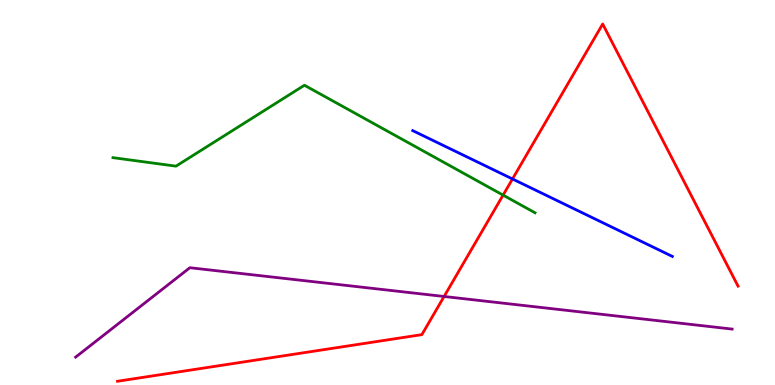[{'lines': ['blue', 'red'], 'intersections': [{'x': 6.61, 'y': 5.35}]}, {'lines': ['green', 'red'], 'intersections': [{'x': 6.49, 'y': 4.93}]}, {'lines': ['purple', 'red'], 'intersections': [{'x': 5.73, 'y': 2.3}]}, {'lines': ['blue', 'green'], 'intersections': []}, {'lines': ['blue', 'purple'], 'intersections': []}, {'lines': ['green', 'purple'], 'intersections': []}]